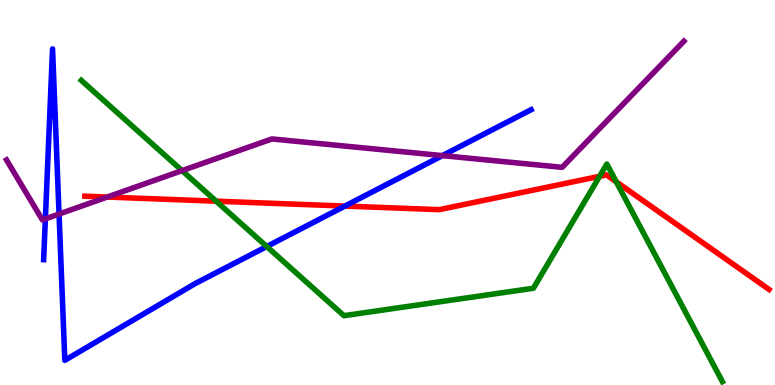[{'lines': ['blue', 'red'], 'intersections': [{'x': 4.45, 'y': 4.65}]}, {'lines': ['green', 'red'], 'intersections': [{'x': 2.79, 'y': 4.77}, {'x': 7.74, 'y': 5.42}, {'x': 7.95, 'y': 5.28}]}, {'lines': ['purple', 'red'], 'intersections': [{'x': 1.38, 'y': 4.88}]}, {'lines': ['blue', 'green'], 'intersections': [{'x': 3.44, 'y': 3.6}]}, {'lines': ['blue', 'purple'], 'intersections': [{'x': 0.585, 'y': 4.32}, {'x': 0.762, 'y': 4.44}, {'x': 5.71, 'y': 5.96}]}, {'lines': ['green', 'purple'], 'intersections': [{'x': 2.35, 'y': 5.57}]}]